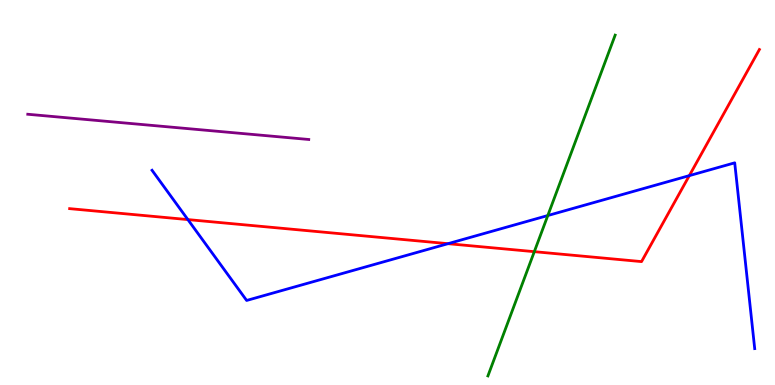[{'lines': ['blue', 'red'], 'intersections': [{'x': 2.42, 'y': 4.3}, {'x': 5.78, 'y': 3.67}, {'x': 8.89, 'y': 5.44}]}, {'lines': ['green', 'red'], 'intersections': [{'x': 6.89, 'y': 3.46}]}, {'lines': ['purple', 'red'], 'intersections': []}, {'lines': ['blue', 'green'], 'intersections': [{'x': 7.07, 'y': 4.4}]}, {'lines': ['blue', 'purple'], 'intersections': []}, {'lines': ['green', 'purple'], 'intersections': []}]